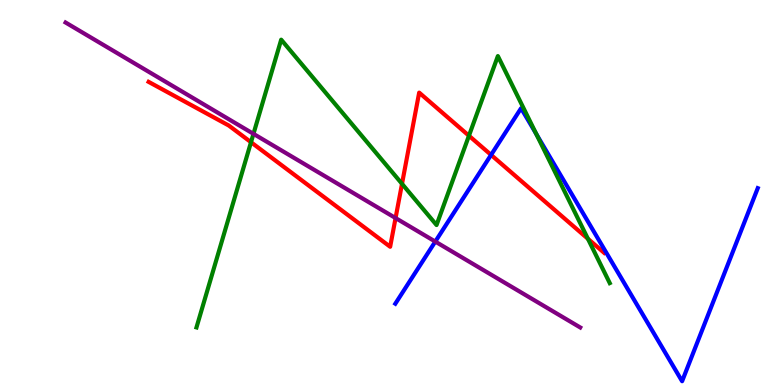[{'lines': ['blue', 'red'], 'intersections': [{'x': 6.34, 'y': 5.98}]}, {'lines': ['green', 'red'], 'intersections': [{'x': 3.24, 'y': 6.31}, {'x': 5.19, 'y': 5.23}, {'x': 6.05, 'y': 6.47}, {'x': 7.59, 'y': 3.8}]}, {'lines': ['purple', 'red'], 'intersections': [{'x': 5.1, 'y': 4.34}]}, {'lines': ['blue', 'green'], 'intersections': [{'x': 6.92, 'y': 6.52}]}, {'lines': ['blue', 'purple'], 'intersections': [{'x': 5.62, 'y': 3.73}]}, {'lines': ['green', 'purple'], 'intersections': [{'x': 3.27, 'y': 6.52}]}]